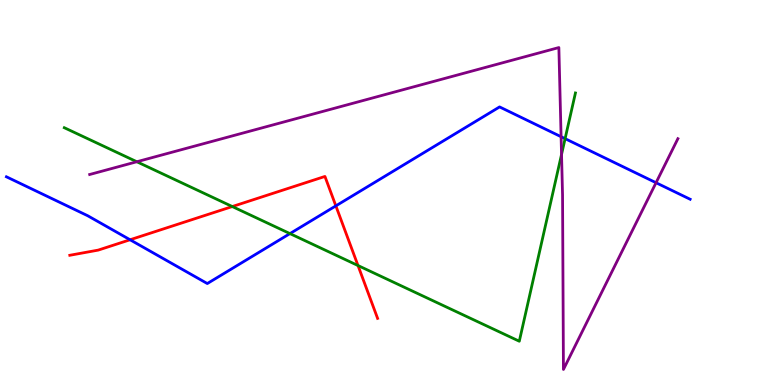[{'lines': ['blue', 'red'], 'intersections': [{'x': 1.68, 'y': 3.77}, {'x': 4.33, 'y': 4.65}]}, {'lines': ['green', 'red'], 'intersections': [{'x': 3.0, 'y': 4.64}, {'x': 4.62, 'y': 3.1}]}, {'lines': ['purple', 'red'], 'intersections': []}, {'lines': ['blue', 'green'], 'intersections': [{'x': 3.74, 'y': 3.93}, {'x': 7.29, 'y': 6.4}]}, {'lines': ['blue', 'purple'], 'intersections': [{'x': 7.24, 'y': 6.45}, {'x': 8.47, 'y': 5.25}]}, {'lines': ['green', 'purple'], 'intersections': [{'x': 1.77, 'y': 5.8}, {'x': 7.25, 'y': 5.99}]}]